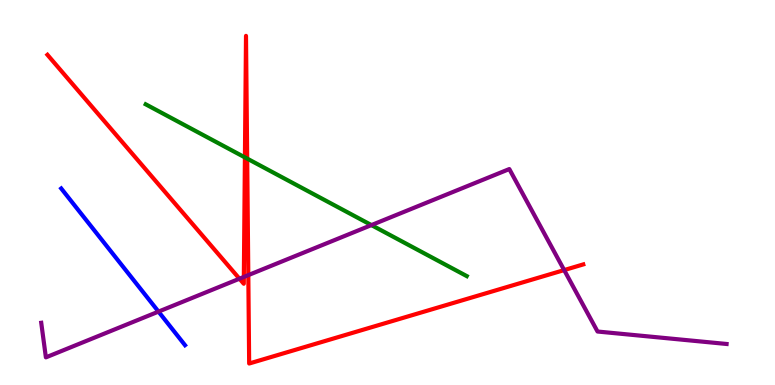[{'lines': ['blue', 'red'], 'intersections': []}, {'lines': ['green', 'red'], 'intersections': [{'x': 3.16, 'y': 5.91}, {'x': 3.19, 'y': 5.88}]}, {'lines': ['purple', 'red'], 'intersections': [{'x': 3.09, 'y': 2.76}, {'x': 3.15, 'y': 2.81}, {'x': 3.2, 'y': 2.85}, {'x': 7.28, 'y': 2.98}]}, {'lines': ['blue', 'green'], 'intersections': []}, {'lines': ['blue', 'purple'], 'intersections': [{'x': 2.05, 'y': 1.91}]}, {'lines': ['green', 'purple'], 'intersections': [{'x': 4.79, 'y': 4.15}]}]